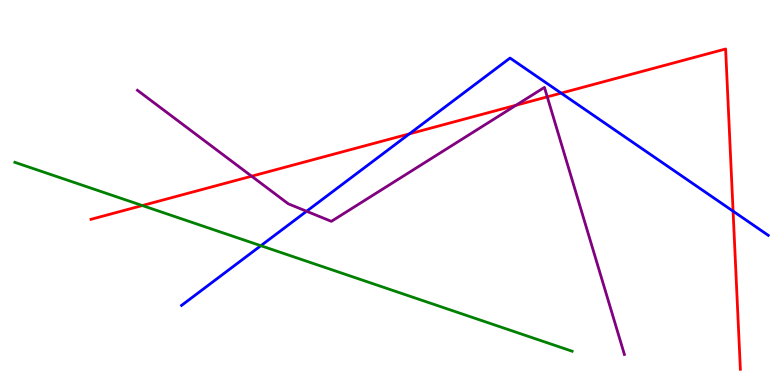[{'lines': ['blue', 'red'], 'intersections': [{'x': 5.28, 'y': 6.52}, {'x': 7.24, 'y': 7.58}, {'x': 9.46, 'y': 4.51}]}, {'lines': ['green', 'red'], 'intersections': [{'x': 1.84, 'y': 4.66}]}, {'lines': ['purple', 'red'], 'intersections': [{'x': 3.25, 'y': 5.42}, {'x': 6.66, 'y': 7.27}, {'x': 7.06, 'y': 7.48}]}, {'lines': ['blue', 'green'], 'intersections': [{'x': 3.37, 'y': 3.62}]}, {'lines': ['blue', 'purple'], 'intersections': [{'x': 3.96, 'y': 4.51}]}, {'lines': ['green', 'purple'], 'intersections': []}]